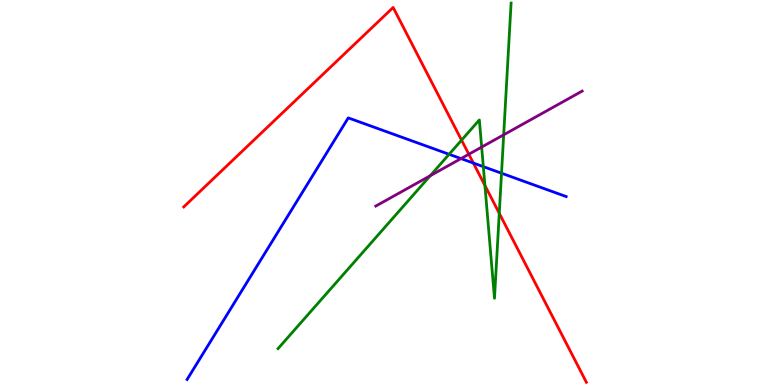[{'lines': ['blue', 'red'], 'intersections': [{'x': 6.11, 'y': 5.76}]}, {'lines': ['green', 'red'], 'intersections': [{'x': 5.96, 'y': 6.36}, {'x': 6.26, 'y': 5.18}, {'x': 6.44, 'y': 4.46}]}, {'lines': ['purple', 'red'], 'intersections': [{'x': 6.05, 'y': 5.99}]}, {'lines': ['blue', 'green'], 'intersections': [{'x': 5.79, 'y': 5.99}, {'x': 6.24, 'y': 5.67}, {'x': 6.47, 'y': 5.5}]}, {'lines': ['blue', 'purple'], 'intersections': [{'x': 5.95, 'y': 5.88}]}, {'lines': ['green', 'purple'], 'intersections': [{'x': 5.55, 'y': 5.44}, {'x': 6.22, 'y': 6.18}, {'x': 6.5, 'y': 6.5}]}]